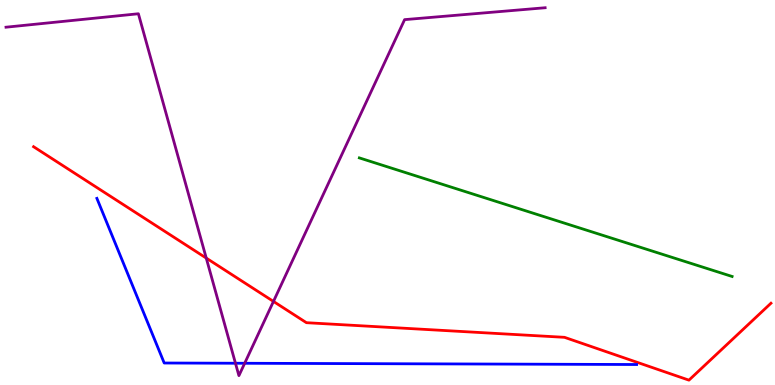[{'lines': ['blue', 'red'], 'intersections': []}, {'lines': ['green', 'red'], 'intersections': []}, {'lines': ['purple', 'red'], 'intersections': [{'x': 2.66, 'y': 3.3}, {'x': 3.53, 'y': 2.17}]}, {'lines': ['blue', 'green'], 'intersections': []}, {'lines': ['blue', 'purple'], 'intersections': [{'x': 3.04, 'y': 0.565}, {'x': 3.16, 'y': 0.564}]}, {'lines': ['green', 'purple'], 'intersections': []}]